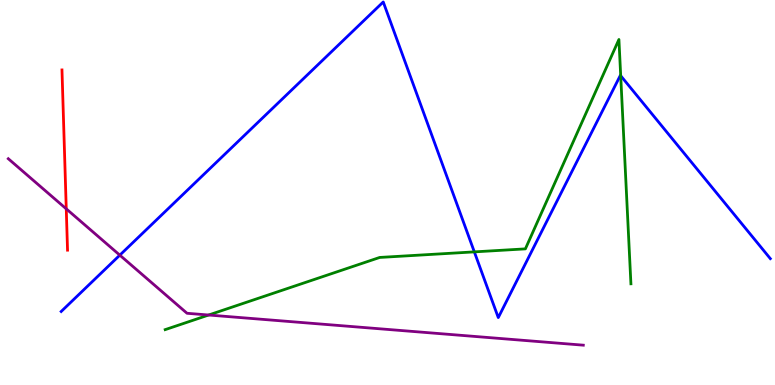[{'lines': ['blue', 'red'], 'intersections': []}, {'lines': ['green', 'red'], 'intersections': []}, {'lines': ['purple', 'red'], 'intersections': [{'x': 0.855, 'y': 4.58}]}, {'lines': ['blue', 'green'], 'intersections': [{'x': 6.12, 'y': 3.46}, {'x': 8.01, 'y': 8.03}]}, {'lines': ['blue', 'purple'], 'intersections': [{'x': 1.55, 'y': 3.37}]}, {'lines': ['green', 'purple'], 'intersections': [{'x': 2.69, 'y': 1.82}]}]